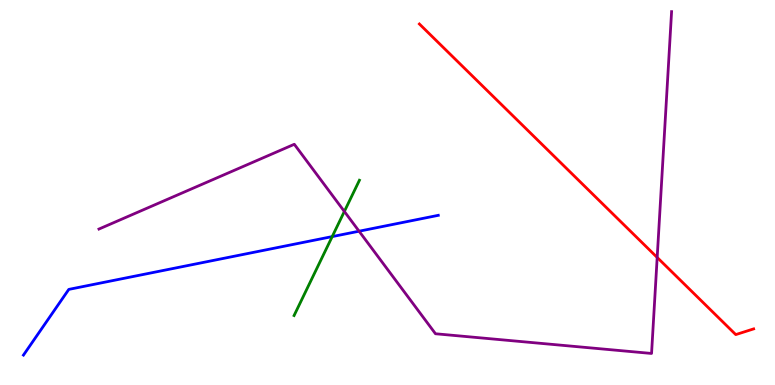[{'lines': ['blue', 'red'], 'intersections': []}, {'lines': ['green', 'red'], 'intersections': []}, {'lines': ['purple', 'red'], 'intersections': [{'x': 8.48, 'y': 3.31}]}, {'lines': ['blue', 'green'], 'intersections': [{'x': 4.29, 'y': 3.85}]}, {'lines': ['blue', 'purple'], 'intersections': [{'x': 4.63, 'y': 3.99}]}, {'lines': ['green', 'purple'], 'intersections': [{'x': 4.44, 'y': 4.51}]}]